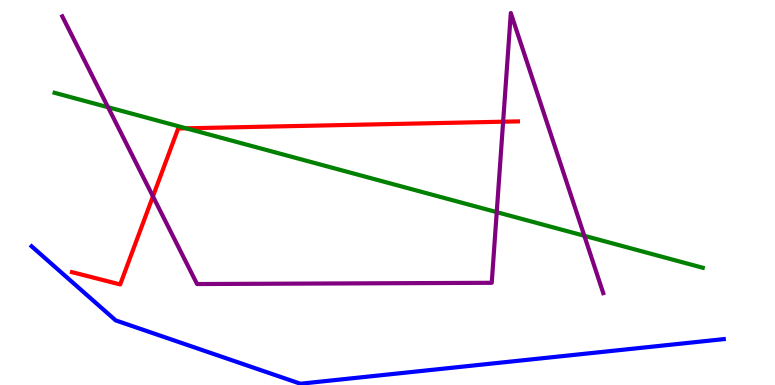[{'lines': ['blue', 'red'], 'intersections': []}, {'lines': ['green', 'red'], 'intersections': [{'x': 2.4, 'y': 6.67}]}, {'lines': ['purple', 'red'], 'intersections': [{'x': 1.97, 'y': 4.9}, {'x': 6.49, 'y': 6.84}]}, {'lines': ['blue', 'green'], 'intersections': []}, {'lines': ['blue', 'purple'], 'intersections': []}, {'lines': ['green', 'purple'], 'intersections': [{'x': 1.39, 'y': 7.21}, {'x': 6.41, 'y': 4.49}, {'x': 7.54, 'y': 3.88}]}]